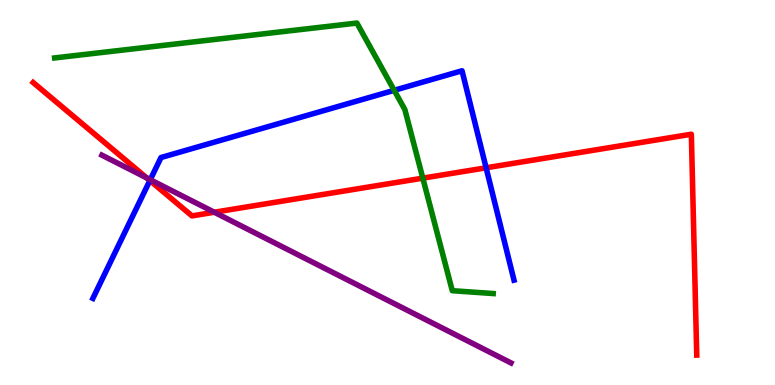[{'lines': ['blue', 'red'], 'intersections': [{'x': 1.93, 'y': 5.31}, {'x': 6.27, 'y': 5.64}]}, {'lines': ['green', 'red'], 'intersections': [{'x': 5.46, 'y': 5.37}]}, {'lines': ['purple', 'red'], 'intersections': [{'x': 1.89, 'y': 5.38}, {'x': 2.77, 'y': 4.49}]}, {'lines': ['blue', 'green'], 'intersections': [{'x': 5.09, 'y': 7.65}]}, {'lines': ['blue', 'purple'], 'intersections': [{'x': 1.94, 'y': 5.33}]}, {'lines': ['green', 'purple'], 'intersections': []}]